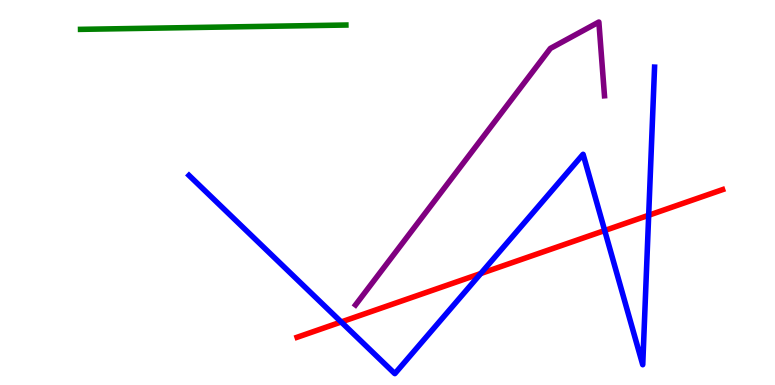[{'lines': ['blue', 'red'], 'intersections': [{'x': 4.4, 'y': 1.64}, {'x': 6.2, 'y': 2.89}, {'x': 7.8, 'y': 4.01}, {'x': 8.37, 'y': 4.41}]}, {'lines': ['green', 'red'], 'intersections': []}, {'lines': ['purple', 'red'], 'intersections': []}, {'lines': ['blue', 'green'], 'intersections': []}, {'lines': ['blue', 'purple'], 'intersections': []}, {'lines': ['green', 'purple'], 'intersections': []}]